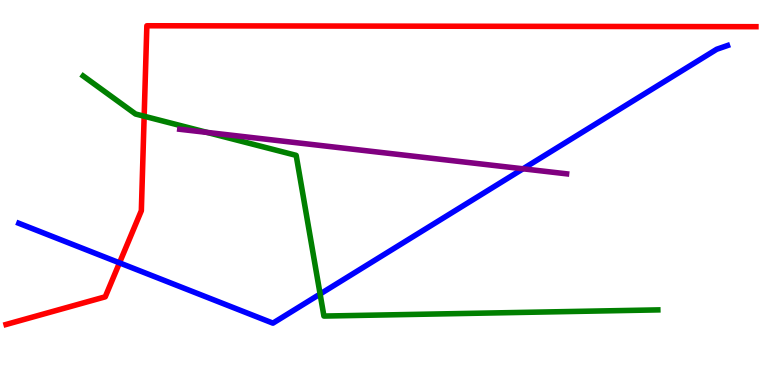[{'lines': ['blue', 'red'], 'intersections': [{'x': 1.54, 'y': 3.17}]}, {'lines': ['green', 'red'], 'intersections': [{'x': 1.86, 'y': 6.98}]}, {'lines': ['purple', 'red'], 'intersections': []}, {'lines': ['blue', 'green'], 'intersections': [{'x': 4.13, 'y': 2.36}]}, {'lines': ['blue', 'purple'], 'intersections': [{'x': 6.75, 'y': 5.62}]}, {'lines': ['green', 'purple'], 'intersections': [{'x': 2.67, 'y': 6.56}]}]